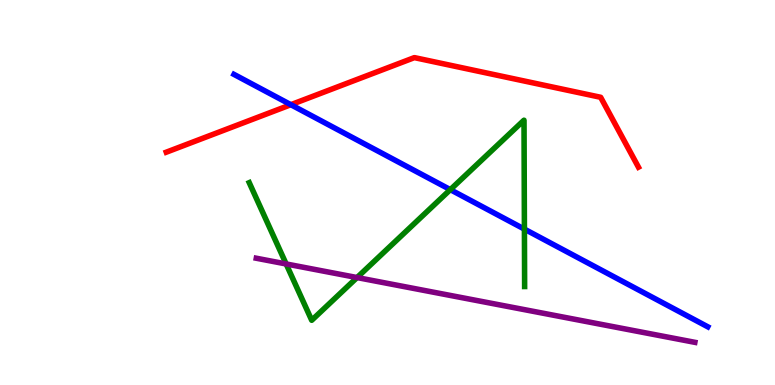[{'lines': ['blue', 'red'], 'intersections': [{'x': 3.75, 'y': 7.28}]}, {'lines': ['green', 'red'], 'intersections': []}, {'lines': ['purple', 'red'], 'intersections': []}, {'lines': ['blue', 'green'], 'intersections': [{'x': 5.81, 'y': 5.07}, {'x': 6.77, 'y': 4.05}]}, {'lines': ['blue', 'purple'], 'intersections': []}, {'lines': ['green', 'purple'], 'intersections': [{'x': 3.69, 'y': 3.14}, {'x': 4.61, 'y': 2.79}]}]